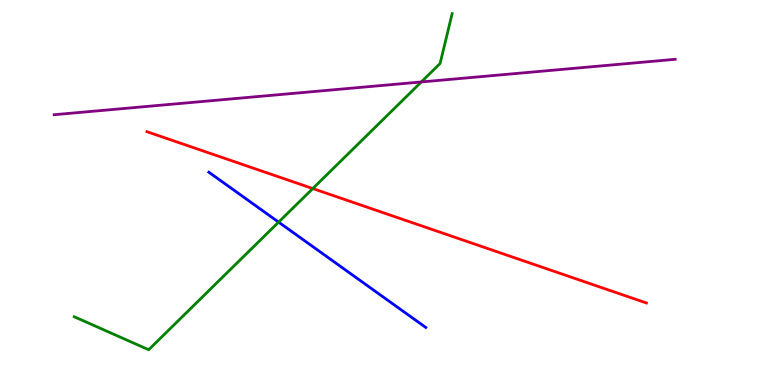[{'lines': ['blue', 'red'], 'intersections': []}, {'lines': ['green', 'red'], 'intersections': [{'x': 4.04, 'y': 5.1}]}, {'lines': ['purple', 'red'], 'intersections': []}, {'lines': ['blue', 'green'], 'intersections': [{'x': 3.59, 'y': 4.23}]}, {'lines': ['blue', 'purple'], 'intersections': []}, {'lines': ['green', 'purple'], 'intersections': [{'x': 5.44, 'y': 7.87}]}]